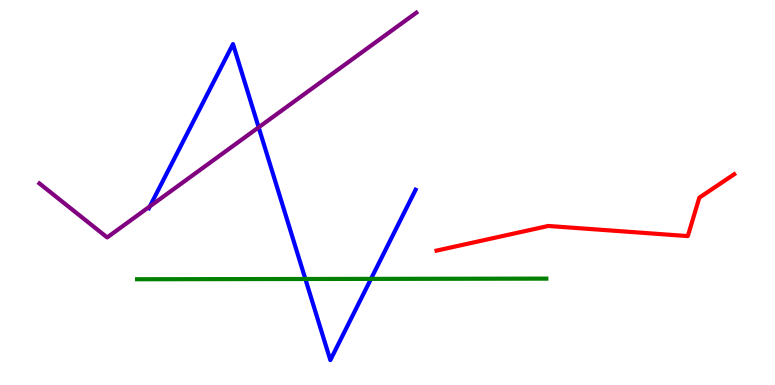[{'lines': ['blue', 'red'], 'intersections': []}, {'lines': ['green', 'red'], 'intersections': []}, {'lines': ['purple', 'red'], 'intersections': []}, {'lines': ['blue', 'green'], 'intersections': [{'x': 3.94, 'y': 2.75}, {'x': 4.79, 'y': 2.76}]}, {'lines': ['blue', 'purple'], 'intersections': [{'x': 1.93, 'y': 4.64}, {'x': 3.34, 'y': 6.69}]}, {'lines': ['green', 'purple'], 'intersections': []}]